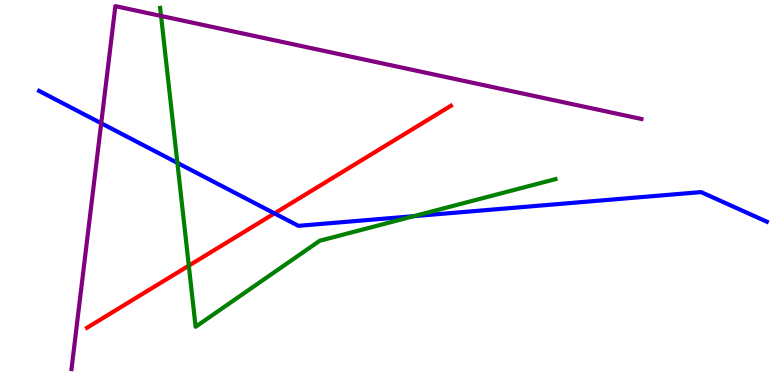[{'lines': ['blue', 'red'], 'intersections': [{'x': 3.54, 'y': 4.46}]}, {'lines': ['green', 'red'], 'intersections': [{'x': 2.44, 'y': 3.1}]}, {'lines': ['purple', 'red'], 'intersections': []}, {'lines': ['blue', 'green'], 'intersections': [{'x': 2.29, 'y': 5.77}, {'x': 5.34, 'y': 4.39}]}, {'lines': ['blue', 'purple'], 'intersections': [{'x': 1.31, 'y': 6.8}]}, {'lines': ['green', 'purple'], 'intersections': [{'x': 2.08, 'y': 9.59}]}]